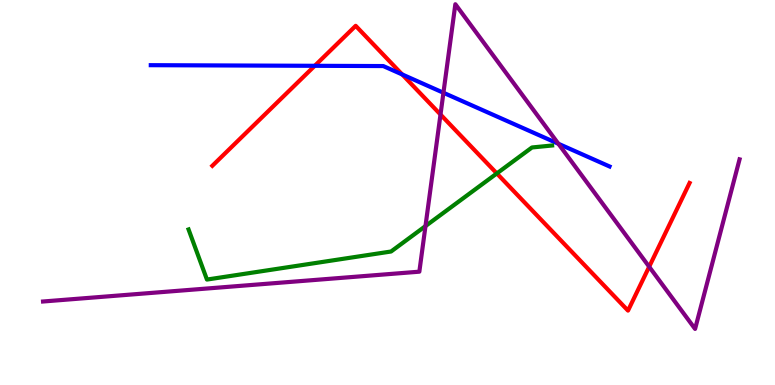[{'lines': ['blue', 'red'], 'intersections': [{'x': 4.06, 'y': 8.29}, {'x': 5.19, 'y': 8.07}]}, {'lines': ['green', 'red'], 'intersections': [{'x': 6.41, 'y': 5.5}]}, {'lines': ['purple', 'red'], 'intersections': [{'x': 5.68, 'y': 7.03}, {'x': 8.38, 'y': 3.07}]}, {'lines': ['blue', 'green'], 'intersections': []}, {'lines': ['blue', 'purple'], 'intersections': [{'x': 5.72, 'y': 7.59}, {'x': 7.2, 'y': 6.27}]}, {'lines': ['green', 'purple'], 'intersections': [{'x': 5.49, 'y': 4.13}]}]